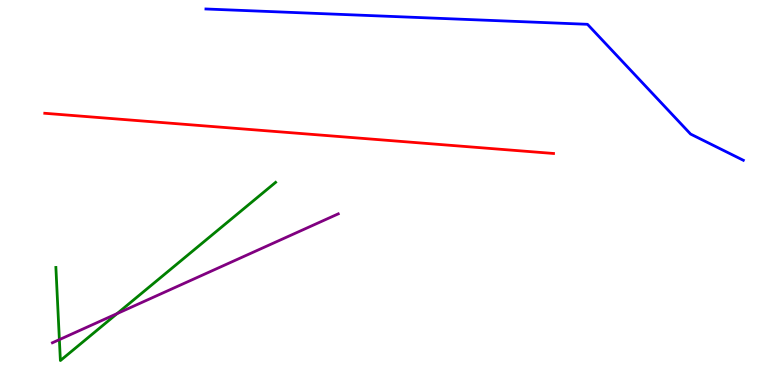[{'lines': ['blue', 'red'], 'intersections': []}, {'lines': ['green', 'red'], 'intersections': []}, {'lines': ['purple', 'red'], 'intersections': []}, {'lines': ['blue', 'green'], 'intersections': []}, {'lines': ['blue', 'purple'], 'intersections': []}, {'lines': ['green', 'purple'], 'intersections': [{'x': 0.766, 'y': 1.18}, {'x': 1.51, 'y': 1.85}]}]